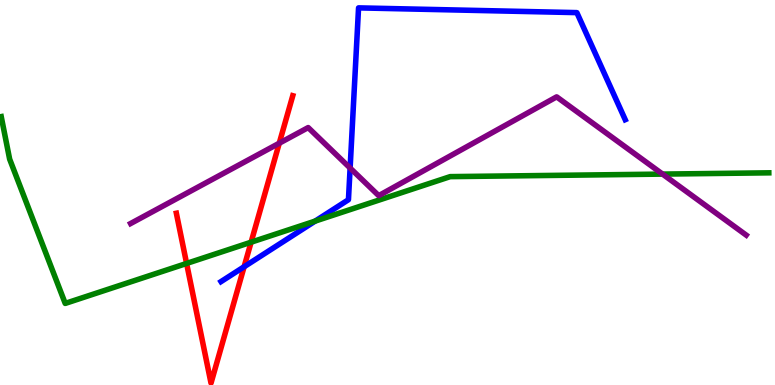[{'lines': ['blue', 'red'], 'intersections': [{'x': 3.15, 'y': 3.07}]}, {'lines': ['green', 'red'], 'intersections': [{'x': 2.41, 'y': 3.16}, {'x': 3.24, 'y': 3.71}]}, {'lines': ['purple', 'red'], 'intersections': [{'x': 3.6, 'y': 6.28}]}, {'lines': ['blue', 'green'], 'intersections': [{'x': 4.07, 'y': 4.26}]}, {'lines': ['blue', 'purple'], 'intersections': [{'x': 4.52, 'y': 5.64}]}, {'lines': ['green', 'purple'], 'intersections': [{'x': 8.55, 'y': 5.48}]}]